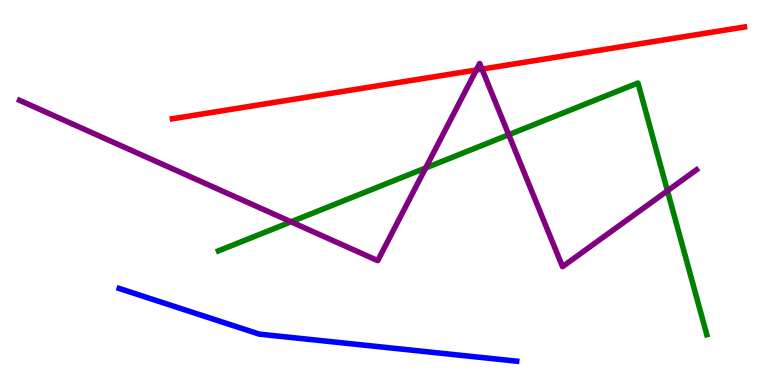[{'lines': ['blue', 'red'], 'intersections': []}, {'lines': ['green', 'red'], 'intersections': []}, {'lines': ['purple', 'red'], 'intersections': [{'x': 6.15, 'y': 8.18}, {'x': 6.22, 'y': 8.21}]}, {'lines': ['blue', 'green'], 'intersections': []}, {'lines': ['blue', 'purple'], 'intersections': []}, {'lines': ['green', 'purple'], 'intersections': [{'x': 3.76, 'y': 4.24}, {'x': 5.49, 'y': 5.64}, {'x': 6.56, 'y': 6.5}, {'x': 8.61, 'y': 5.04}]}]